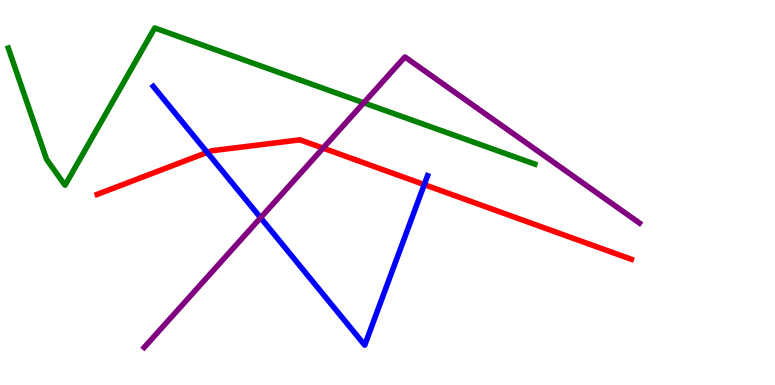[{'lines': ['blue', 'red'], 'intersections': [{'x': 2.67, 'y': 6.04}, {'x': 5.47, 'y': 5.2}]}, {'lines': ['green', 'red'], 'intersections': []}, {'lines': ['purple', 'red'], 'intersections': [{'x': 4.17, 'y': 6.15}]}, {'lines': ['blue', 'green'], 'intersections': []}, {'lines': ['blue', 'purple'], 'intersections': [{'x': 3.36, 'y': 4.34}]}, {'lines': ['green', 'purple'], 'intersections': [{'x': 4.69, 'y': 7.33}]}]